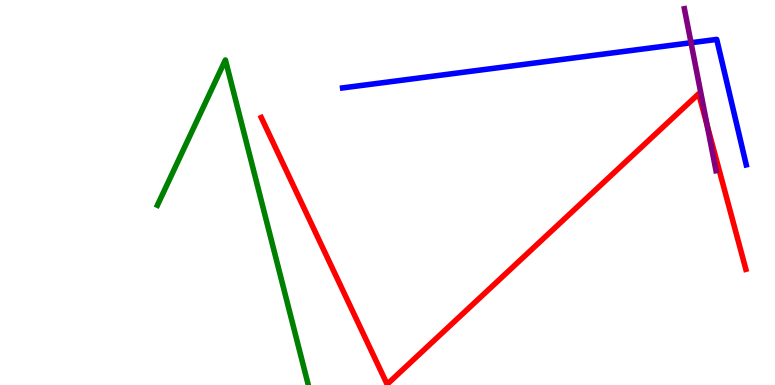[{'lines': ['blue', 'red'], 'intersections': []}, {'lines': ['green', 'red'], 'intersections': []}, {'lines': ['purple', 'red'], 'intersections': [{'x': 9.12, 'y': 6.75}]}, {'lines': ['blue', 'green'], 'intersections': []}, {'lines': ['blue', 'purple'], 'intersections': [{'x': 8.92, 'y': 8.89}]}, {'lines': ['green', 'purple'], 'intersections': []}]